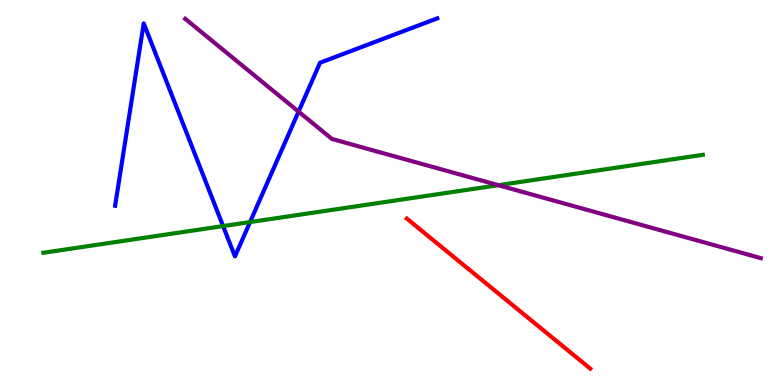[{'lines': ['blue', 'red'], 'intersections': []}, {'lines': ['green', 'red'], 'intersections': []}, {'lines': ['purple', 'red'], 'intersections': []}, {'lines': ['blue', 'green'], 'intersections': [{'x': 2.88, 'y': 4.13}, {'x': 3.23, 'y': 4.23}]}, {'lines': ['blue', 'purple'], 'intersections': [{'x': 3.85, 'y': 7.1}]}, {'lines': ['green', 'purple'], 'intersections': [{'x': 6.43, 'y': 5.19}]}]